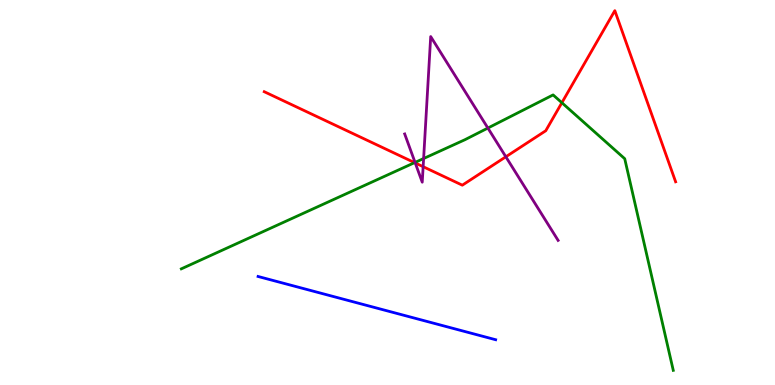[{'lines': ['blue', 'red'], 'intersections': []}, {'lines': ['green', 'red'], 'intersections': [{'x': 5.35, 'y': 5.78}, {'x': 7.25, 'y': 7.33}]}, {'lines': ['purple', 'red'], 'intersections': [{'x': 5.36, 'y': 5.77}, {'x': 5.46, 'y': 5.67}, {'x': 6.53, 'y': 5.93}]}, {'lines': ['blue', 'green'], 'intersections': []}, {'lines': ['blue', 'purple'], 'intersections': []}, {'lines': ['green', 'purple'], 'intersections': [{'x': 5.36, 'y': 5.78}, {'x': 5.47, 'y': 5.88}, {'x': 6.3, 'y': 6.67}]}]